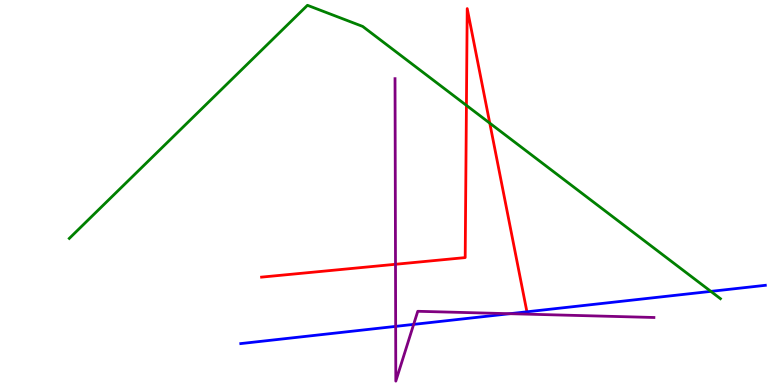[{'lines': ['blue', 'red'], 'intersections': [{'x': 6.8, 'y': 1.9}]}, {'lines': ['green', 'red'], 'intersections': [{'x': 6.02, 'y': 7.26}, {'x': 6.32, 'y': 6.8}]}, {'lines': ['purple', 'red'], 'intersections': [{'x': 5.1, 'y': 3.14}]}, {'lines': ['blue', 'green'], 'intersections': [{'x': 9.17, 'y': 2.43}]}, {'lines': ['blue', 'purple'], 'intersections': [{'x': 5.11, 'y': 1.52}, {'x': 5.34, 'y': 1.57}, {'x': 6.58, 'y': 1.85}]}, {'lines': ['green', 'purple'], 'intersections': []}]